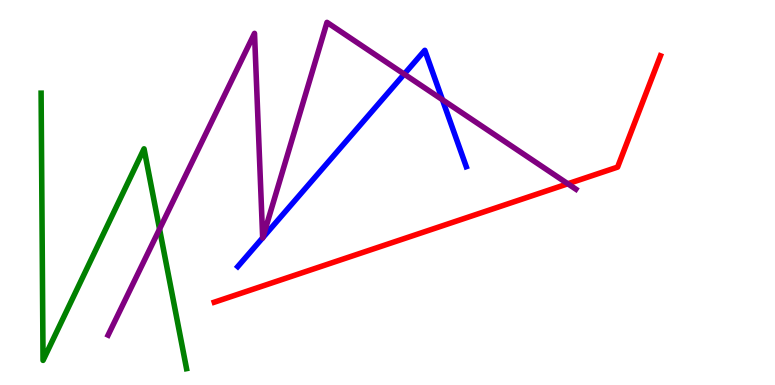[{'lines': ['blue', 'red'], 'intersections': []}, {'lines': ['green', 'red'], 'intersections': []}, {'lines': ['purple', 'red'], 'intersections': [{'x': 7.33, 'y': 5.23}]}, {'lines': ['blue', 'green'], 'intersections': []}, {'lines': ['blue', 'purple'], 'intersections': [{'x': 3.39, 'y': 3.82}, {'x': 3.39, 'y': 3.83}, {'x': 5.22, 'y': 8.07}, {'x': 5.71, 'y': 7.41}]}, {'lines': ['green', 'purple'], 'intersections': [{'x': 2.06, 'y': 4.05}]}]